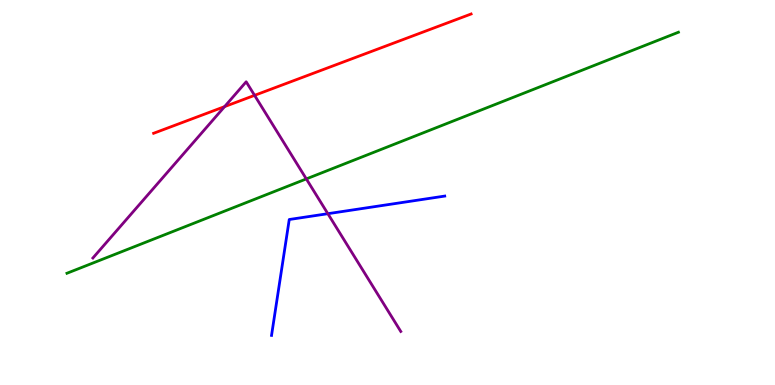[{'lines': ['blue', 'red'], 'intersections': []}, {'lines': ['green', 'red'], 'intersections': []}, {'lines': ['purple', 'red'], 'intersections': [{'x': 2.9, 'y': 7.23}, {'x': 3.28, 'y': 7.52}]}, {'lines': ['blue', 'green'], 'intersections': []}, {'lines': ['blue', 'purple'], 'intersections': [{'x': 4.23, 'y': 4.45}]}, {'lines': ['green', 'purple'], 'intersections': [{'x': 3.95, 'y': 5.35}]}]